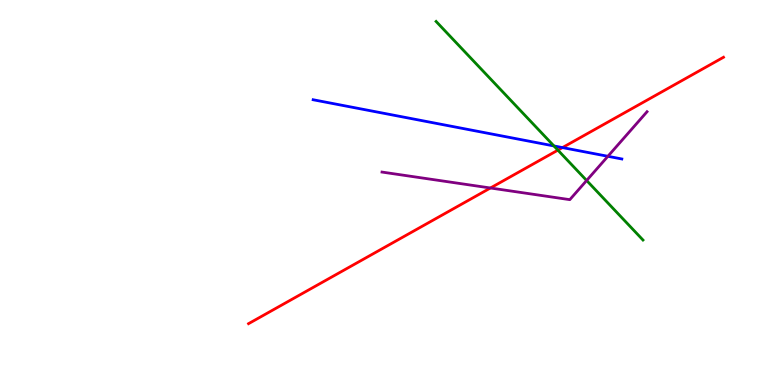[{'lines': ['blue', 'red'], 'intersections': [{'x': 7.26, 'y': 6.17}]}, {'lines': ['green', 'red'], 'intersections': [{'x': 7.2, 'y': 6.1}]}, {'lines': ['purple', 'red'], 'intersections': [{'x': 6.33, 'y': 5.12}]}, {'lines': ['blue', 'green'], 'intersections': [{'x': 7.15, 'y': 6.21}]}, {'lines': ['blue', 'purple'], 'intersections': [{'x': 7.84, 'y': 5.94}]}, {'lines': ['green', 'purple'], 'intersections': [{'x': 7.57, 'y': 5.31}]}]